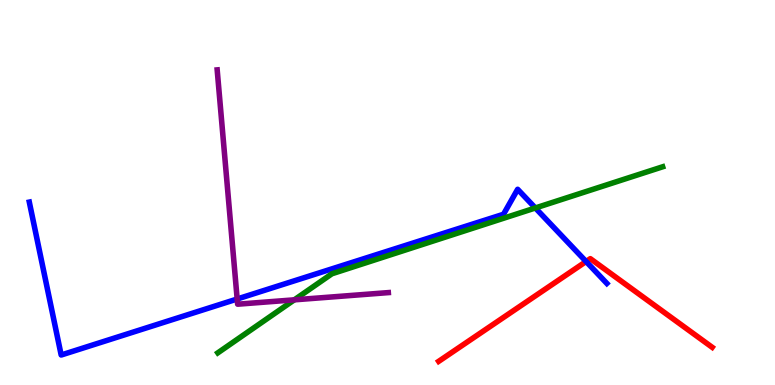[{'lines': ['blue', 'red'], 'intersections': [{'x': 7.56, 'y': 3.21}]}, {'lines': ['green', 'red'], 'intersections': []}, {'lines': ['purple', 'red'], 'intersections': []}, {'lines': ['blue', 'green'], 'intersections': [{'x': 6.91, 'y': 4.6}]}, {'lines': ['blue', 'purple'], 'intersections': [{'x': 3.06, 'y': 2.23}]}, {'lines': ['green', 'purple'], 'intersections': [{'x': 3.8, 'y': 2.21}]}]